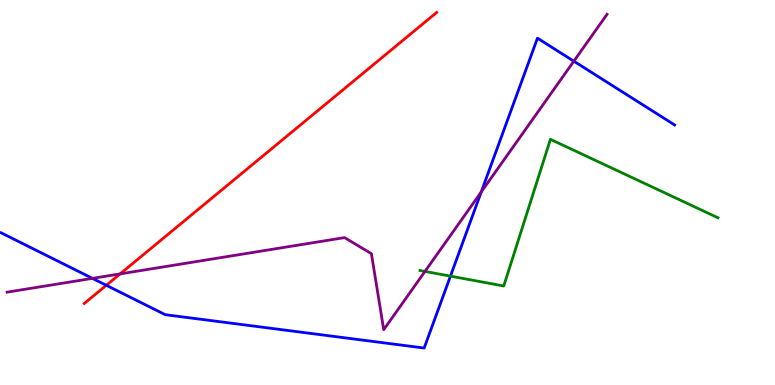[{'lines': ['blue', 'red'], 'intersections': [{'x': 1.37, 'y': 2.59}]}, {'lines': ['green', 'red'], 'intersections': []}, {'lines': ['purple', 'red'], 'intersections': [{'x': 1.55, 'y': 2.89}]}, {'lines': ['blue', 'green'], 'intersections': [{'x': 5.81, 'y': 2.83}]}, {'lines': ['blue', 'purple'], 'intersections': [{'x': 1.19, 'y': 2.77}, {'x': 6.21, 'y': 5.01}, {'x': 7.4, 'y': 8.41}]}, {'lines': ['green', 'purple'], 'intersections': [{'x': 5.48, 'y': 2.95}]}]